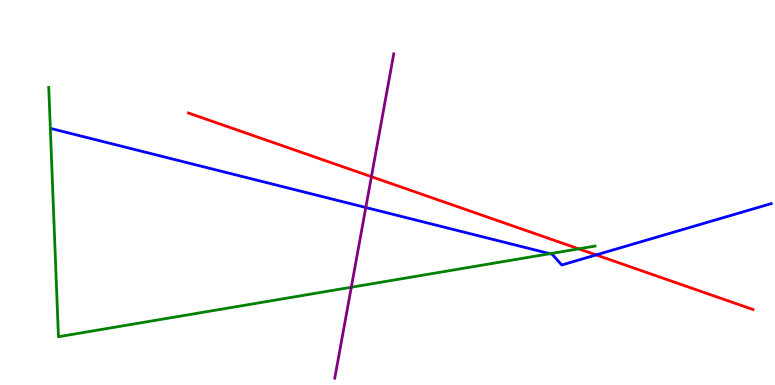[{'lines': ['blue', 'red'], 'intersections': [{'x': 7.69, 'y': 3.38}]}, {'lines': ['green', 'red'], 'intersections': [{'x': 7.47, 'y': 3.54}]}, {'lines': ['purple', 'red'], 'intersections': [{'x': 4.79, 'y': 5.41}]}, {'lines': ['blue', 'green'], 'intersections': [{'x': 7.1, 'y': 3.41}]}, {'lines': ['blue', 'purple'], 'intersections': [{'x': 4.72, 'y': 4.61}]}, {'lines': ['green', 'purple'], 'intersections': [{'x': 4.53, 'y': 2.54}]}]